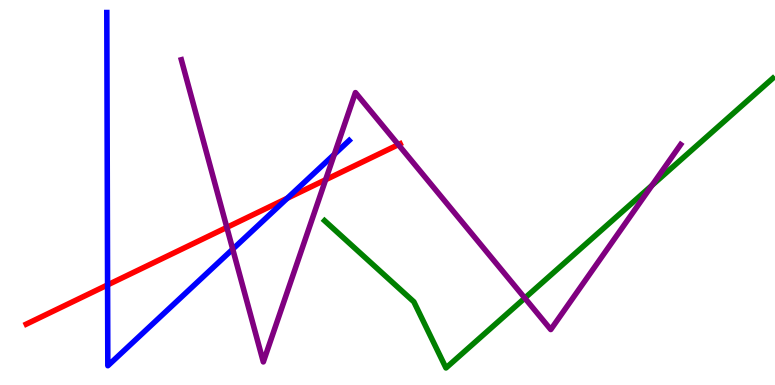[{'lines': ['blue', 'red'], 'intersections': [{'x': 1.39, 'y': 2.6}, {'x': 3.71, 'y': 4.85}]}, {'lines': ['green', 'red'], 'intersections': []}, {'lines': ['purple', 'red'], 'intersections': [{'x': 2.93, 'y': 4.09}, {'x': 4.2, 'y': 5.33}, {'x': 5.14, 'y': 6.24}]}, {'lines': ['blue', 'green'], 'intersections': []}, {'lines': ['blue', 'purple'], 'intersections': [{'x': 3.0, 'y': 3.53}, {'x': 4.31, 'y': 5.99}]}, {'lines': ['green', 'purple'], 'intersections': [{'x': 6.77, 'y': 2.26}, {'x': 8.41, 'y': 5.19}]}]